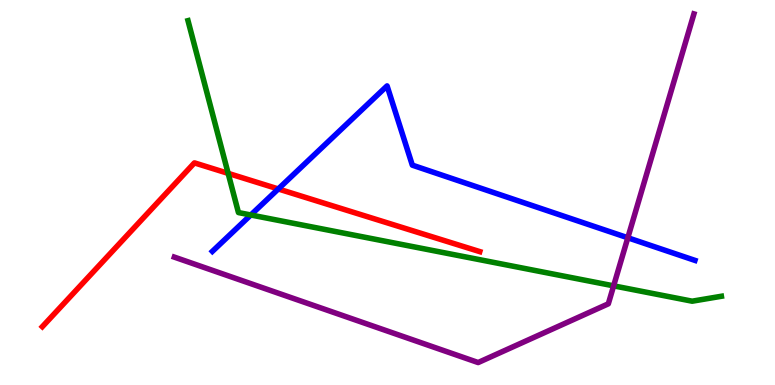[{'lines': ['blue', 'red'], 'intersections': [{'x': 3.59, 'y': 5.09}]}, {'lines': ['green', 'red'], 'intersections': [{'x': 2.94, 'y': 5.5}]}, {'lines': ['purple', 'red'], 'intersections': []}, {'lines': ['blue', 'green'], 'intersections': [{'x': 3.24, 'y': 4.42}]}, {'lines': ['blue', 'purple'], 'intersections': [{'x': 8.1, 'y': 3.82}]}, {'lines': ['green', 'purple'], 'intersections': [{'x': 7.92, 'y': 2.58}]}]